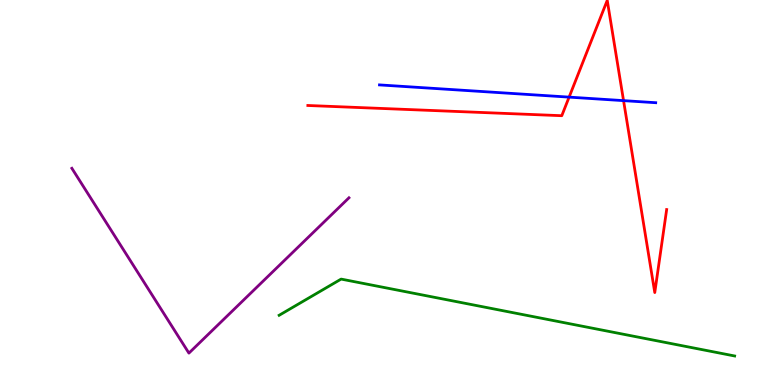[{'lines': ['blue', 'red'], 'intersections': [{'x': 7.34, 'y': 7.48}, {'x': 8.05, 'y': 7.39}]}, {'lines': ['green', 'red'], 'intersections': []}, {'lines': ['purple', 'red'], 'intersections': []}, {'lines': ['blue', 'green'], 'intersections': []}, {'lines': ['blue', 'purple'], 'intersections': []}, {'lines': ['green', 'purple'], 'intersections': []}]